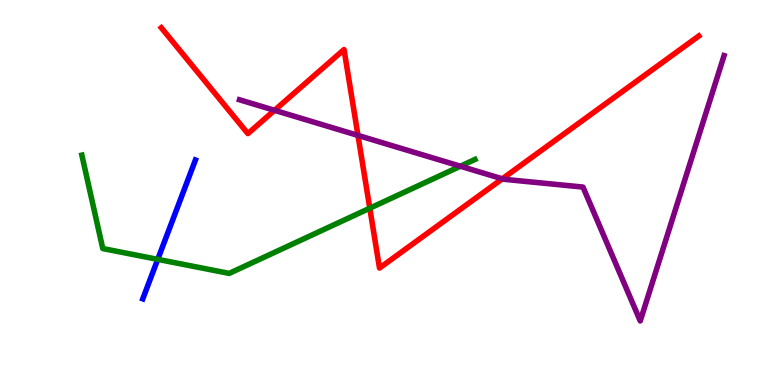[{'lines': ['blue', 'red'], 'intersections': []}, {'lines': ['green', 'red'], 'intersections': [{'x': 4.77, 'y': 4.59}]}, {'lines': ['purple', 'red'], 'intersections': [{'x': 3.54, 'y': 7.13}, {'x': 4.62, 'y': 6.48}, {'x': 6.48, 'y': 5.36}]}, {'lines': ['blue', 'green'], 'intersections': [{'x': 2.04, 'y': 3.26}]}, {'lines': ['blue', 'purple'], 'intersections': []}, {'lines': ['green', 'purple'], 'intersections': [{'x': 5.94, 'y': 5.68}]}]